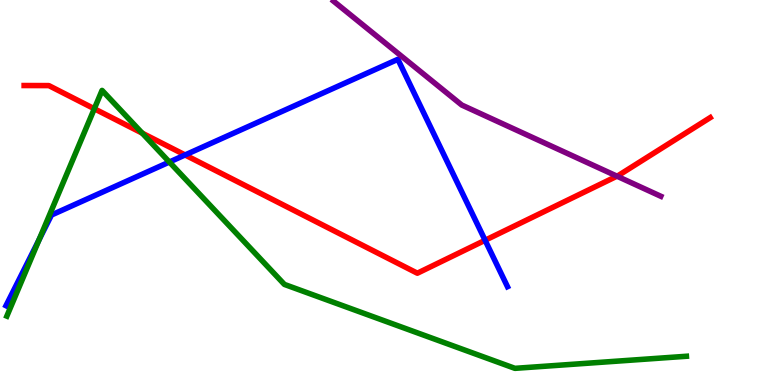[{'lines': ['blue', 'red'], 'intersections': [{'x': 2.39, 'y': 5.98}, {'x': 6.26, 'y': 3.76}]}, {'lines': ['green', 'red'], 'intersections': [{'x': 1.22, 'y': 7.18}, {'x': 1.84, 'y': 6.54}]}, {'lines': ['purple', 'red'], 'intersections': [{'x': 7.96, 'y': 5.42}]}, {'lines': ['blue', 'green'], 'intersections': [{'x': 0.505, 'y': 3.77}, {'x': 2.19, 'y': 5.79}]}, {'lines': ['blue', 'purple'], 'intersections': []}, {'lines': ['green', 'purple'], 'intersections': []}]